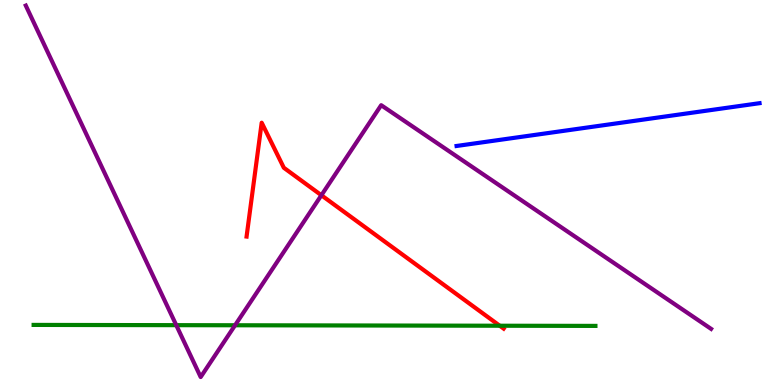[{'lines': ['blue', 'red'], 'intersections': []}, {'lines': ['green', 'red'], 'intersections': [{'x': 6.45, 'y': 1.54}]}, {'lines': ['purple', 'red'], 'intersections': [{'x': 4.15, 'y': 4.93}]}, {'lines': ['blue', 'green'], 'intersections': []}, {'lines': ['blue', 'purple'], 'intersections': []}, {'lines': ['green', 'purple'], 'intersections': [{'x': 2.27, 'y': 1.55}, {'x': 3.03, 'y': 1.55}]}]